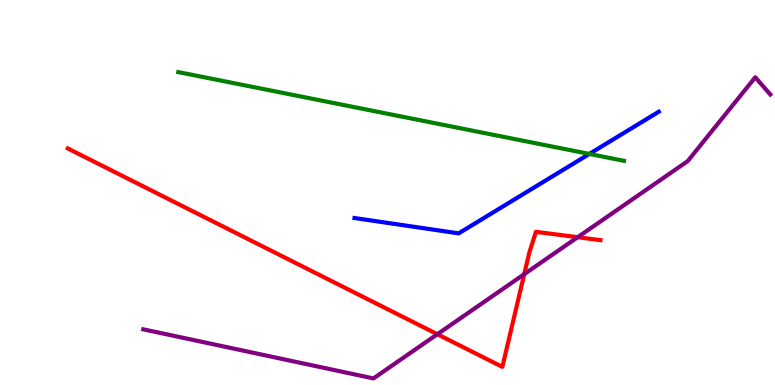[{'lines': ['blue', 'red'], 'intersections': []}, {'lines': ['green', 'red'], 'intersections': []}, {'lines': ['purple', 'red'], 'intersections': [{'x': 5.64, 'y': 1.32}, {'x': 6.76, 'y': 2.88}, {'x': 7.45, 'y': 3.84}]}, {'lines': ['blue', 'green'], 'intersections': [{'x': 7.6, 'y': 6.0}]}, {'lines': ['blue', 'purple'], 'intersections': []}, {'lines': ['green', 'purple'], 'intersections': []}]